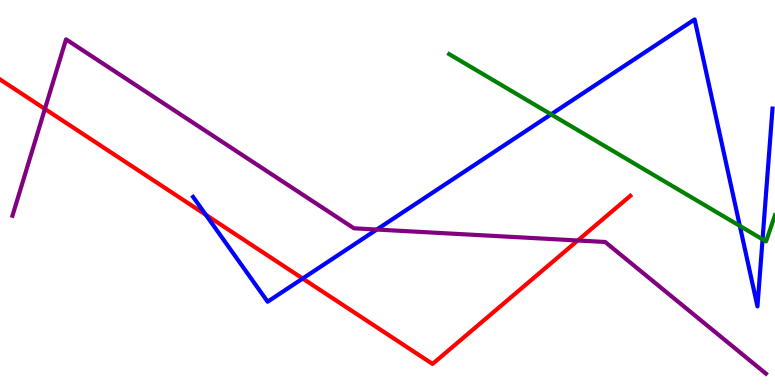[{'lines': ['blue', 'red'], 'intersections': [{'x': 2.66, 'y': 4.42}, {'x': 3.91, 'y': 2.77}]}, {'lines': ['green', 'red'], 'intersections': []}, {'lines': ['purple', 'red'], 'intersections': [{'x': 0.579, 'y': 7.17}, {'x': 7.46, 'y': 3.75}]}, {'lines': ['blue', 'green'], 'intersections': [{'x': 7.11, 'y': 7.03}, {'x': 9.55, 'y': 4.13}, {'x': 9.84, 'y': 3.78}]}, {'lines': ['blue', 'purple'], 'intersections': [{'x': 4.86, 'y': 4.04}]}, {'lines': ['green', 'purple'], 'intersections': []}]